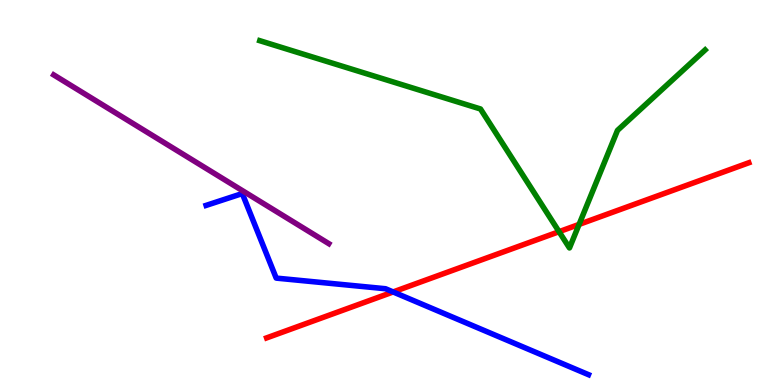[{'lines': ['blue', 'red'], 'intersections': [{'x': 5.07, 'y': 2.42}]}, {'lines': ['green', 'red'], 'intersections': [{'x': 7.21, 'y': 3.98}, {'x': 7.47, 'y': 4.17}]}, {'lines': ['purple', 'red'], 'intersections': []}, {'lines': ['blue', 'green'], 'intersections': []}, {'lines': ['blue', 'purple'], 'intersections': []}, {'lines': ['green', 'purple'], 'intersections': []}]